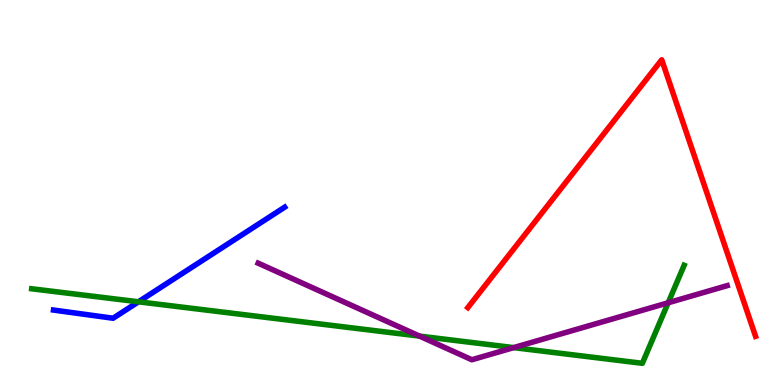[{'lines': ['blue', 'red'], 'intersections': []}, {'lines': ['green', 'red'], 'intersections': []}, {'lines': ['purple', 'red'], 'intersections': []}, {'lines': ['blue', 'green'], 'intersections': [{'x': 1.79, 'y': 2.16}]}, {'lines': ['blue', 'purple'], 'intersections': []}, {'lines': ['green', 'purple'], 'intersections': [{'x': 5.41, 'y': 1.27}, {'x': 6.63, 'y': 0.971}, {'x': 8.62, 'y': 2.14}]}]